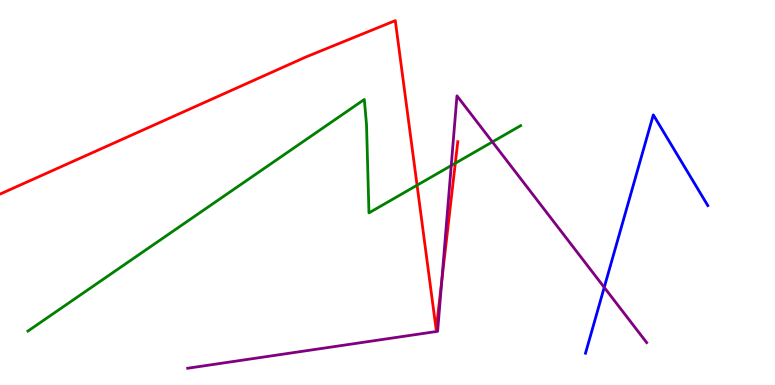[{'lines': ['blue', 'red'], 'intersections': []}, {'lines': ['green', 'red'], 'intersections': [{'x': 5.38, 'y': 5.19}, {'x': 5.87, 'y': 5.76}]}, {'lines': ['purple', 'red'], 'intersections': [{'x': 5.7, 'y': 2.71}]}, {'lines': ['blue', 'green'], 'intersections': []}, {'lines': ['blue', 'purple'], 'intersections': [{'x': 7.8, 'y': 2.54}]}, {'lines': ['green', 'purple'], 'intersections': [{'x': 5.82, 'y': 5.7}, {'x': 6.35, 'y': 6.31}]}]